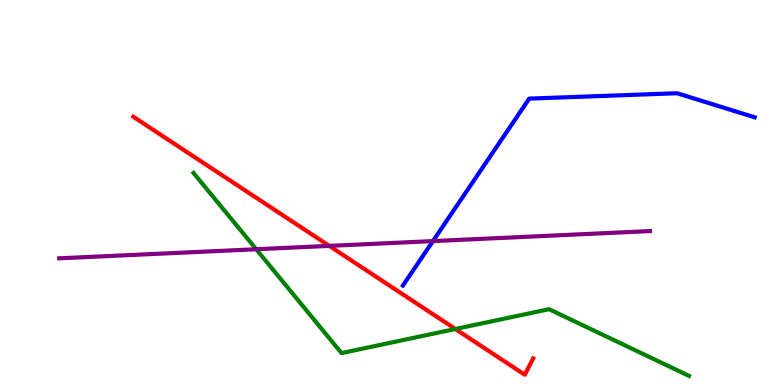[{'lines': ['blue', 'red'], 'intersections': []}, {'lines': ['green', 'red'], 'intersections': [{'x': 5.88, 'y': 1.45}]}, {'lines': ['purple', 'red'], 'intersections': [{'x': 4.25, 'y': 3.61}]}, {'lines': ['blue', 'green'], 'intersections': []}, {'lines': ['blue', 'purple'], 'intersections': [{'x': 5.59, 'y': 3.74}]}, {'lines': ['green', 'purple'], 'intersections': [{'x': 3.31, 'y': 3.53}]}]